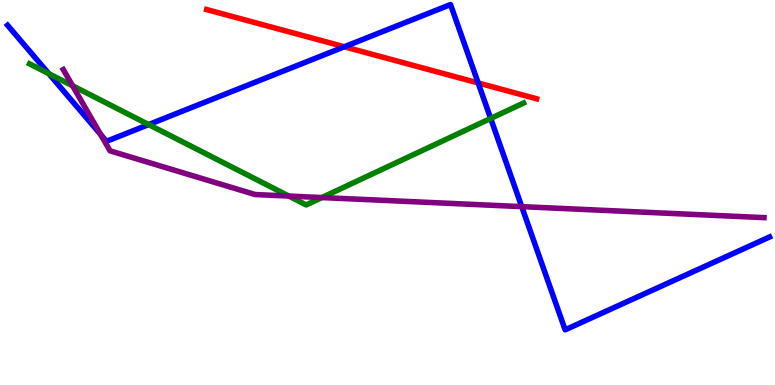[{'lines': ['blue', 'red'], 'intersections': [{'x': 4.44, 'y': 8.79}, {'x': 6.17, 'y': 7.85}]}, {'lines': ['green', 'red'], 'intersections': []}, {'lines': ['purple', 'red'], 'intersections': []}, {'lines': ['blue', 'green'], 'intersections': [{'x': 0.63, 'y': 8.09}, {'x': 1.92, 'y': 6.76}, {'x': 6.33, 'y': 6.92}]}, {'lines': ['blue', 'purple'], 'intersections': [{'x': 1.3, 'y': 6.51}, {'x': 6.73, 'y': 4.63}]}, {'lines': ['green', 'purple'], 'intersections': [{'x': 0.937, 'y': 7.77}, {'x': 3.73, 'y': 4.91}, {'x': 4.15, 'y': 4.87}]}]